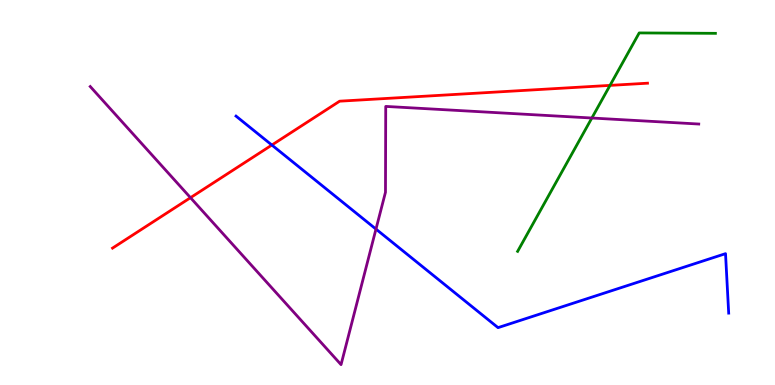[{'lines': ['blue', 'red'], 'intersections': [{'x': 3.51, 'y': 6.23}]}, {'lines': ['green', 'red'], 'intersections': [{'x': 7.87, 'y': 7.78}]}, {'lines': ['purple', 'red'], 'intersections': [{'x': 2.46, 'y': 4.87}]}, {'lines': ['blue', 'green'], 'intersections': []}, {'lines': ['blue', 'purple'], 'intersections': [{'x': 4.85, 'y': 4.05}]}, {'lines': ['green', 'purple'], 'intersections': [{'x': 7.64, 'y': 6.93}]}]